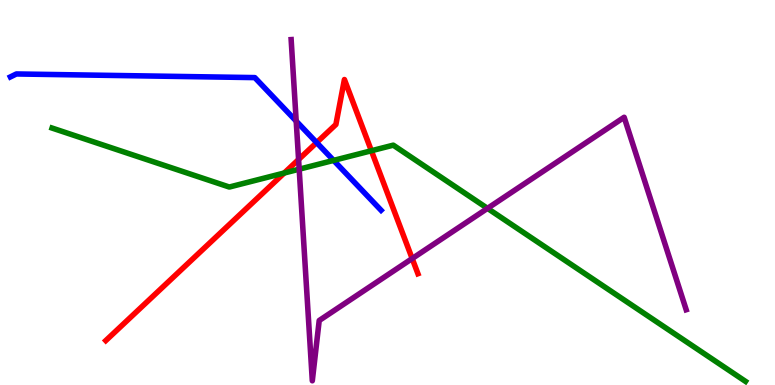[{'lines': ['blue', 'red'], 'intersections': [{'x': 4.09, 'y': 6.3}]}, {'lines': ['green', 'red'], 'intersections': [{'x': 3.67, 'y': 5.51}, {'x': 4.79, 'y': 6.08}]}, {'lines': ['purple', 'red'], 'intersections': [{'x': 3.85, 'y': 5.86}, {'x': 5.32, 'y': 3.28}]}, {'lines': ['blue', 'green'], 'intersections': [{'x': 4.3, 'y': 5.83}]}, {'lines': ['blue', 'purple'], 'intersections': [{'x': 3.82, 'y': 6.85}]}, {'lines': ['green', 'purple'], 'intersections': [{'x': 3.86, 'y': 5.61}, {'x': 6.29, 'y': 4.59}]}]